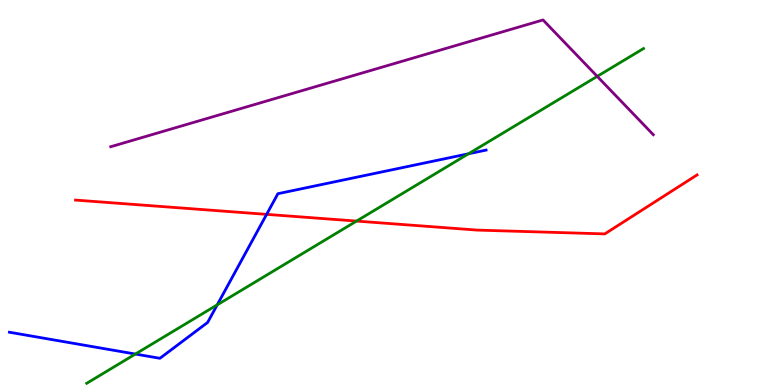[{'lines': ['blue', 'red'], 'intersections': [{'x': 3.44, 'y': 4.43}]}, {'lines': ['green', 'red'], 'intersections': [{'x': 4.6, 'y': 4.26}]}, {'lines': ['purple', 'red'], 'intersections': []}, {'lines': ['blue', 'green'], 'intersections': [{'x': 1.75, 'y': 0.804}, {'x': 2.8, 'y': 2.08}, {'x': 6.05, 'y': 6.01}]}, {'lines': ['blue', 'purple'], 'intersections': []}, {'lines': ['green', 'purple'], 'intersections': [{'x': 7.71, 'y': 8.02}]}]